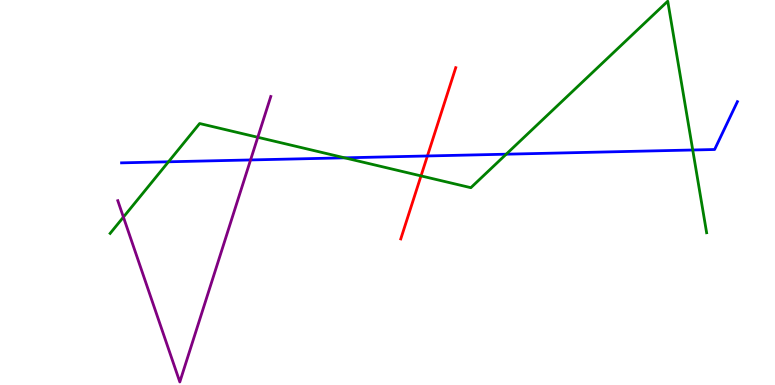[{'lines': ['blue', 'red'], 'intersections': [{'x': 5.51, 'y': 5.95}]}, {'lines': ['green', 'red'], 'intersections': [{'x': 5.43, 'y': 5.43}]}, {'lines': ['purple', 'red'], 'intersections': []}, {'lines': ['blue', 'green'], 'intersections': [{'x': 2.17, 'y': 5.8}, {'x': 4.45, 'y': 5.9}, {'x': 6.53, 'y': 6.0}, {'x': 8.94, 'y': 6.1}]}, {'lines': ['blue', 'purple'], 'intersections': [{'x': 3.23, 'y': 5.85}]}, {'lines': ['green', 'purple'], 'intersections': [{'x': 1.59, 'y': 4.36}, {'x': 3.33, 'y': 6.43}]}]